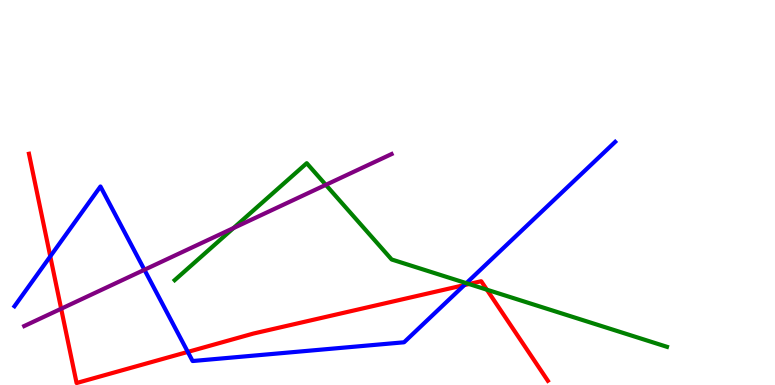[{'lines': ['blue', 'red'], 'intersections': [{'x': 0.649, 'y': 3.34}, {'x': 2.42, 'y': 0.86}, {'x': 5.99, 'y': 2.59}]}, {'lines': ['green', 'red'], 'intersections': [{'x': 6.05, 'y': 2.62}, {'x': 6.28, 'y': 2.48}]}, {'lines': ['purple', 'red'], 'intersections': [{'x': 0.789, 'y': 1.98}]}, {'lines': ['blue', 'green'], 'intersections': [{'x': 6.02, 'y': 2.64}]}, {'lines': ['blue', 'purple'], 'intersections': [{'x': 1.86, 'y': 2.99}]}, {'lines': ['green', 'purple'], 'intersections': [{'x': 3.01, 'y': 4.08}, {'x': 4.2, 'y': 5.2}]}]